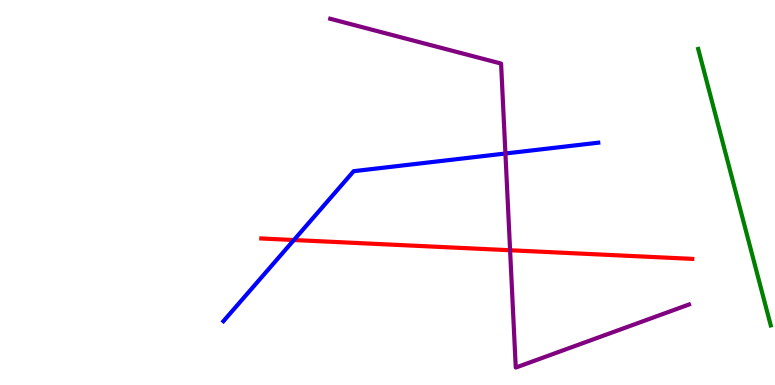[{'lines': ['blue', 'red'], 'intersections': [{'x': 3.79, 'y': 3.77}]}, {'lines': ['green', 'red'], 'intersections': []}, {'lines': ['purple', 'red'], 'intersections': [{'x': 6.58, 'y': 3.5}]}, {'lines': ['blue', 'green'], 'intersections': []}, {'lines': ['blue', 'purple'], 'intersections': [{'x': 6.52, 'y': 6.01}]}, {'lines': ['green', 'purple'], 'intersections': []}]